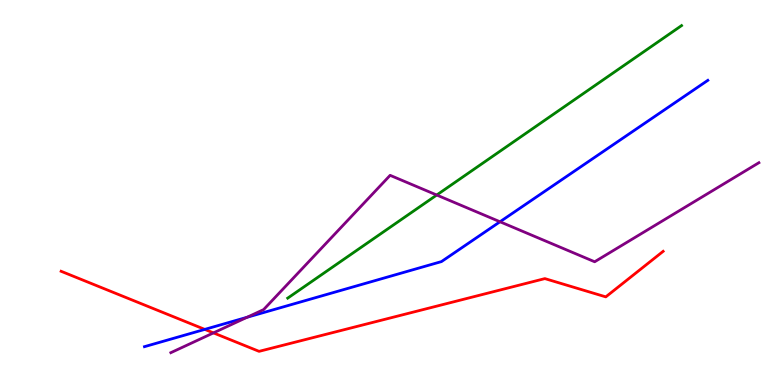[{'lines': ['blue', 'red'], 'intersections': [{'x': 2.64, 'y': 1.44}]}, {'lines': ['green', 'red'], 'intersections': []}, {'lines': ['purple', 'red'], 'intersections': [{'x': 2.75, 'y': 1.35}]}, {'lines': ['blue', 'green'], 'intersections': []}, {'lines': ['blue', 'purple'], 'intersections': [{'x': 3.19, 'y': 1.76}, {'x': 6.45, 'y': 4.24}]}, {'lines': ['green', 'purple'], 'intersections': [{'x': 5.64, 'y': 4.93}]}]